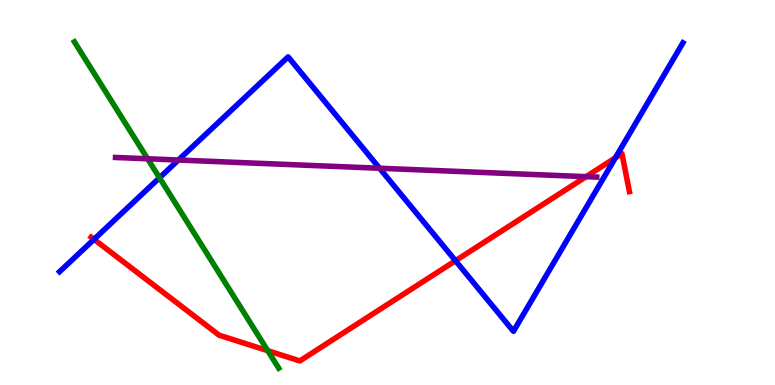[{'lines': ['blue', 'red'], 'intersections': [{'x': 1.21, 'y': 3.78}, {'x': 5.88, 'y': 3.23}, {'x': 7.94, 'y': 5.9}]}, {'lines': ['green', 'red'], 'intersections': [{'x': 3.46, 'y': 0.891}]}, {'lines': ['purple', 'red'], 'intersections': [{'x': 7.56, 'y': 5.41}]}, {'lines': ['blue', 'green'], 'intersections': [{'x': 2.06, 'y': 5.38}]}, {'lines': ['blue', 'purple'], 'intersections': [{'x': 2.3, 'y': 5.84}, {'x': 4.9, 'y': 5.63}]}, {'lines': ['green', 'purple'], 'intersections': [{'x': 1.9, 'y': 5.88}]}]